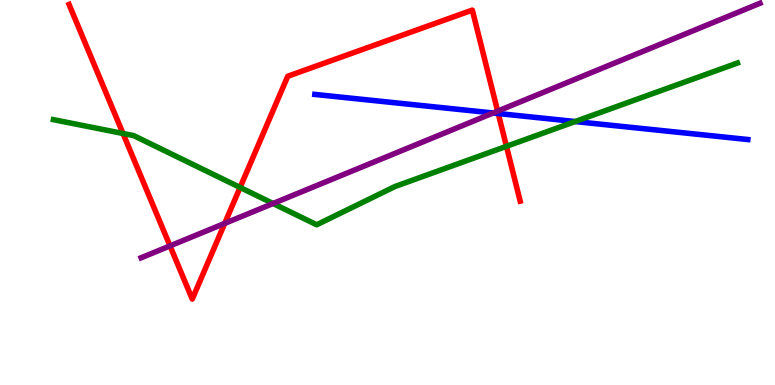[{'lines': ['blue', 'red'], 'intersections': [{'x': 6.43, 'y': 7.05}]}, {'lines': ['green', 'red'], 'intersections': [{'x': 1.59, 'y': 6.53}, {'x': 3.1, 'y': 5.13}, {'x': 6.53, 'y': 6.2}]}, {'lines': ['purple', 'red'], 'intersections': [{'x': 2.19, 'y': 3.61}, {'x': 2.9, 'y': 4.2}, {'x': 6.42, 'y': 7.11}]}, {'lines': ['blue', 'green'], 'intersections': [{'x': 7.42, 'y': 6.84}]}, {'lines': ['blue', 'purple'], 'intersections': [{'x': 6.36, 'y': 7.07}]}, {'lines': ['green', 'purple'], 'intersections': [{'x': 3.52, 'y': 4.71}]}]